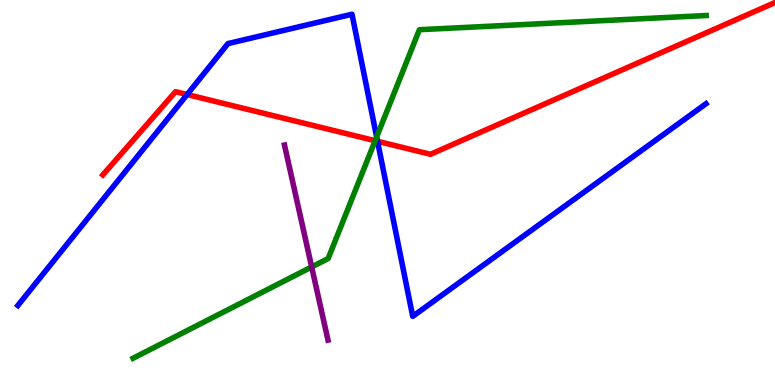[{'lines': ['blue', 'red'], 'intersections': [{'x': 2.41, 'y': 7.54}, {'x': 4.87, 'y': 6.33}]}, {'lines': ['green', 'red'], 'intersections': [{'x': 4.84, 'y': 6.35}]}, {'lines': ['purple', 'red'], 'intersections': []}, {'lines': ['blue', 'green'], 'intersections': [{'x': 4.86, 'y': 6.44}]}, {'lines': ['blue', 'purple'], 'intersections': []}, {'lines': ['green', 'purple'], 'intersections': [{'x': 4.02, 'y': 3.07}]}]